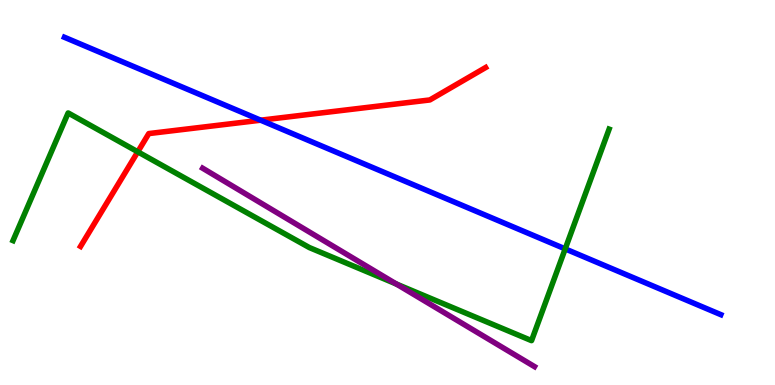[{'lines': ['blue', 'red'], 'intersections': [{'x': 3.36, 'y': 6.88}]}, {'lines': ['green', 'red'], 'intersections': [{'x': 1.78, 'y': 6.06}]}, {'lines': ['purple', 'red'], 'intersections': []}, {'lines': ['blue', 'green'], 'intersections': [{'x': 7.29, 'y': 3.54}]}, {'lines': ['blue', 'purple'], 'intersections': []}, {'lines': ['green', 'purple'], 'intersections': [{'x': 5.11, 'y': 2.62}]}]